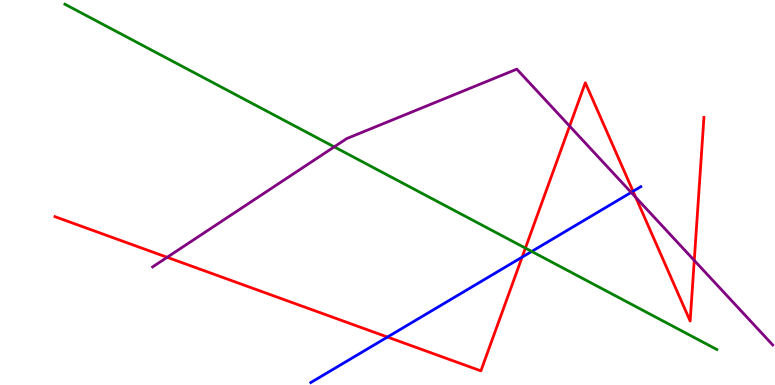[{'lines': ['blue', 'red'], 'intersections': [{'x': 5.0, 'y': 1.25}, {'x': 6.74, 'y': 3.32}, {'x': 8.17, 'y': 5.03}]}, {'lines': ['green', 'red'], 'intersections': [{'x': 6.78, 'y': 3.56}]}, {'lines': ['purple', 'red'], 'intersections': [{'x': 2.16, 'y': 3.32}, {'x': 7.35, 'y': 6.72}, {'x': 8.2, 'y': 4.87}, {'x': 8.96, 'y': 3.24}]}, {'lines': ['blue', 'green'], 'intersections': [{'x': 6.86, 'y': 3.47}]}, {'lines': ['blue', 'purple'], 'intersections': [{'x': 8.14, 'y': 5.0}]}, {'lines': ['green', 'purple'], 'intersections': [{'x': 4.31, 'y': 6.19}]}]